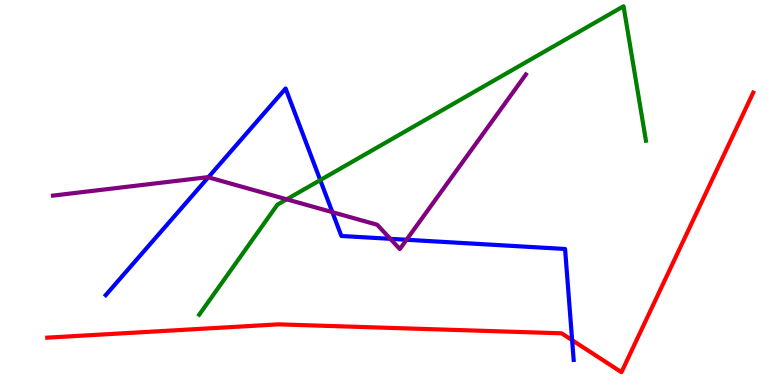[{'lines': ['blue', 'red'], 'intersections': [{'x': 7.38, 'y': 1.16}]}, {'lines': ['green', 'red'], 'intersections': []}, {'lines': ['purple', 'red'], 'intersections': []}, {'lines': ['blue', 'green'], 'intersections': [{'x': 4.13, 'y': 5.32}]}, {'lines': ['blue', 'purple'], 'intersections': [{'x': 2.69, 'y': 5.39}, {'x': 4.29, 'y': 4.49}, {'x': 5.04, 'y': 3.8}, {'x': 5.25, 'y': 3.77}]}, {'lines': ['green', 'purple'], 'intersections': [{'x': 3.7, 'y': 4.82}]}]